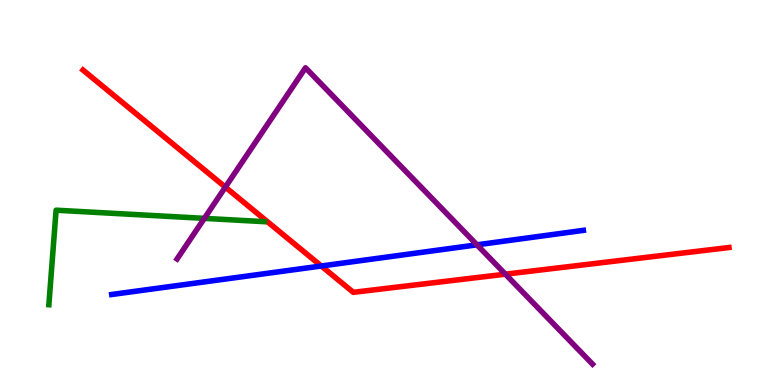[{'lines': ['blue', 'red'], 'intersections': [{'x': 4.15, 'y': 3.09}]}, {'lines': ['green', 'red'], 'intersections': []}, {'lines': ['purple', 'red'], 'intersections': [{'x': 2.91, 'y': 5.14}, {'x': 6.52, 'y': 2.88}]}, {'lines': ['blue', 'green'], 'intersections': []}, {'lines': ['blue', 'purple'], 'intersections': [{'x': 6.15, 'y': 3.64}]}, {'lines': ['green', 'purple'], 'intersections': [{'x': 2.64, 'y': 4.33}]}]